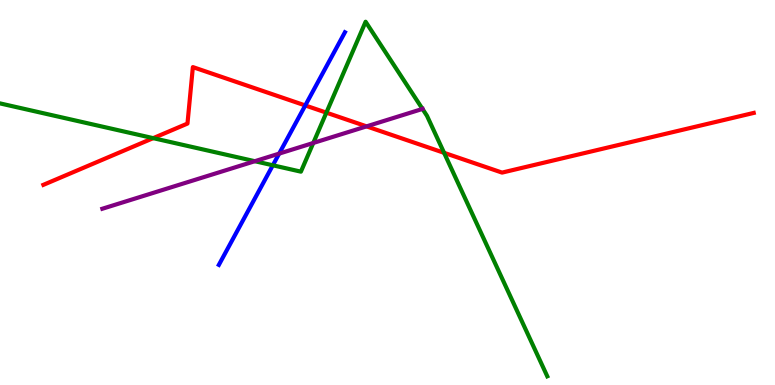[{'lines': ['blue', 'red'], 'intersections': [{'x': 3.94, 'y': 7.26}]}, {'lines': ['green', 'red'], 'intersections': [{'x': 1.98, 'y': 6.41}, {'x': 4.21, 'y': 7.07}, {'x': 5.73, 'y': 6.03}]}, {'lines': ['purple', 'red'], 'intersections': [{'x': 4.73, 'y': 6.72}]}, {'lines': ['blue', 'green'], 'intersections': [{'x': 3.52, 'y': 5.71}]}, {'lines': ['blue', 'purple'], 'intersections': [{'x': 3.6, 'y': 6.01}]}, {'lines': ['green', 'purple'], 'intersections': [{'x': 3.29, 'y': 5.81}, {'x': 4.04, 'y': 6.29}, {'x': 5.45, 'y': 7.17}]}]